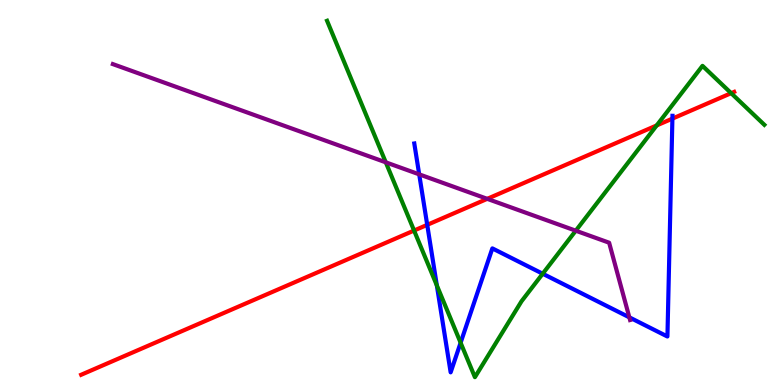[{'lines': ['blue', 'red'], 'intersections': [{'x': 5.51, 'y': 4.16}, {'x': 8.68, 'y': 6.92}]}, {'lines': ['green', 'red'], 'intersections': [{'x': 5.34, 'y': 4.01}, {'x': 8.47, 'y': 6.74}, {'x': 9.43, 'y': 7.58}]}, {'lines': ['purple', 'red'], 'intersections': [{'x': 6.29, 'y': 4.84}]}, {'lines': ['blue', 'green'], 'intersections': [{'x': 5.64, 'y': 2.59}, {'x': 5.94, 'y': 1.1}, {'x': 7.0, 'y': 2.89}]}, {'lines': ['blue', 'purple'], 'intersections': [{'x': 5.41, 'y': 5.47}, {'x': 8.12, 'y': 1.76}]}, {'lines': ['green', 'purple'], 'intersections': [{'x': 4.98, 'y': 5.78}, {'x': 7.43, 'y': 4.01}]}]